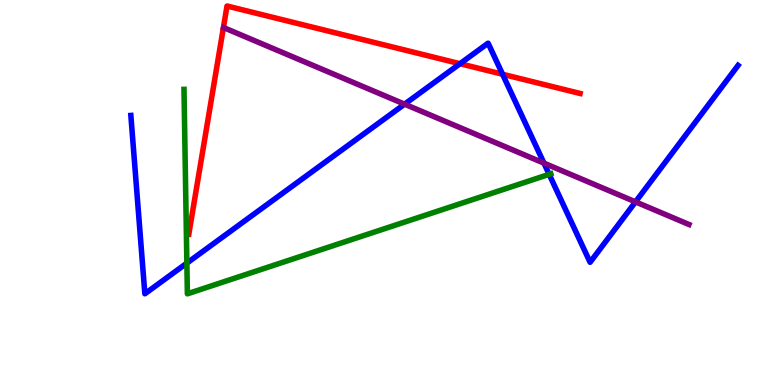[{'lines': ['blue', 'red'], 'intersections': [{'x': 5.94, 'y': 8.35}, {'x': 6.48, 'y': 8.07}]}, {'lines': ['green', 'red'], 'intersections': []}, {'lines': ['purple', 'red'], 'intersections': []}, {'lines': ['blue', 'green'], 'intersections': [{'x': 2.41, 'y': 3.17}, {'x': 7.09, 'y': 5.47}]}, {'lines': ['blue', 'purple'], 'intersections': [{'x': 5.22, 'y': 7.29}, {'x': 7.02, 'y': 5.76}, {'x': 8.2, 'y': 4.76}]}, {'lines': ['green', 'purple'], 'intersections': []}]